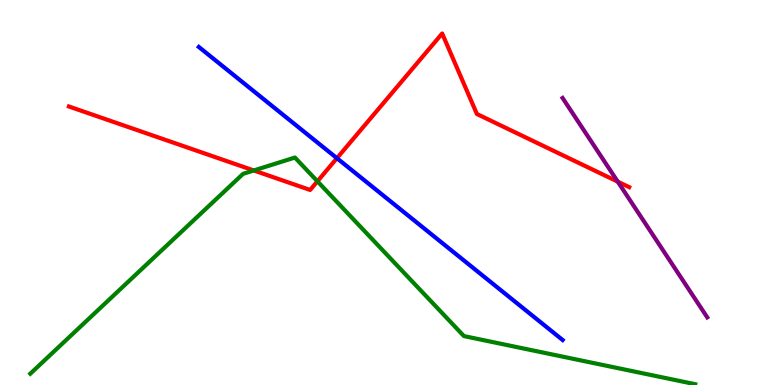[{'lines': ['blue', 'red'], 'intersections': [{'x': 4.35, 'y': 5.89}]}, {'lines': ['green', 'red'], 'intersections': [{'x': 3.27, 'y': 5.57}, {'x': 4.1, 'y': 5.29}]}, {'lines': ['purple', 'red'], 'intersections': [{'x': 7.97, 'y': 5.28}]}, {'lines': ['blue', 'green'], 'intersections': []}, {'lines': ['blue', 'purple'], 'intersections': []}, {'lines': ['green', 'purple'], 'intersections': []}]